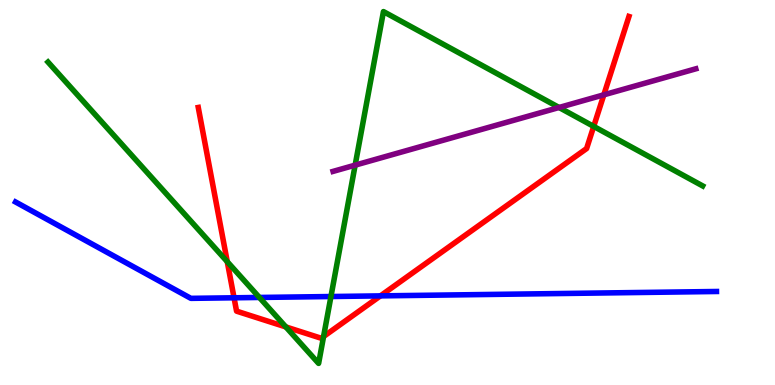[{'lines': ['blue', 'red'], 'intersections': [{'x': 3.02, 'y': 2.27}, {'x': 4.91, 'y': 2.31}]}, {'lines': ['green', 'red'], 'intersections': [{'x': 2.93, 'y': 3.2}, {'x': 3.69, 'y': 1.51}, {'x': 4.18, 'y': 1.26}, {'x': 7.66, 'y': 6.72}]}, {'lines': ['purple', 'red'], 'intersections': [{'x': 7.79, 'y': 7.54}]}, {'lines': ['blue', 'green'], 'intersections': [{'x': 3.35, 'y': 2.27}, {'x': 4.27, 'y': 2.3}]}, {'lines': ['blue', 'purple'], 'intersections': []}, {'lines': ['green', 'purple'], 'intersections': [{'x': 4.58, 'y': 5.71}, {'x': 7.21, 'y': 7.21}]}]